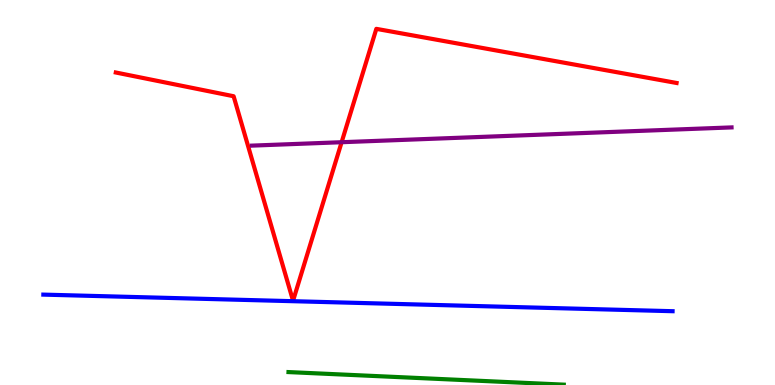[{'lines': ['blue', 'red'], 'intersections': []}, {'lines': ['green', 'red'], 'intersections': []}, {'lines': ['purple', 'red'], 'intersections': [{'x': 4.41, 'y': 6.31}]}, {'lines': ['blue', 'green'], 'intersections': []}, {'lines': ['blue', 'purple'], 'intersections': []}, {'lines': ['green', 'purple'], 'intersections': []}]